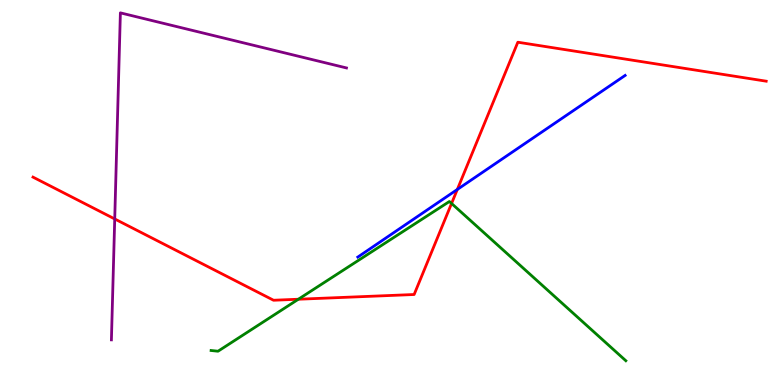[{'lines': ['blue', 'red'], 'intersections': [{'x': 5.9, 'y': 5.08}]}, {'lines': ['green', 'red'], 'intersections': [{'x': 3.85, 'y': 2.23}, {'x': 5.83, 'y': 4.72}]}, {'lines': ['purple', 'red'], 'intersections': [{'x': 1.48, 'y': 4.31}]}, {'lines': ['blue', 'green'], 'intersections': []}, {'lines': ['blue', 'purple'], 'intersections': []}, {'lines': ['green', 'purple'], 'intersections': []}]